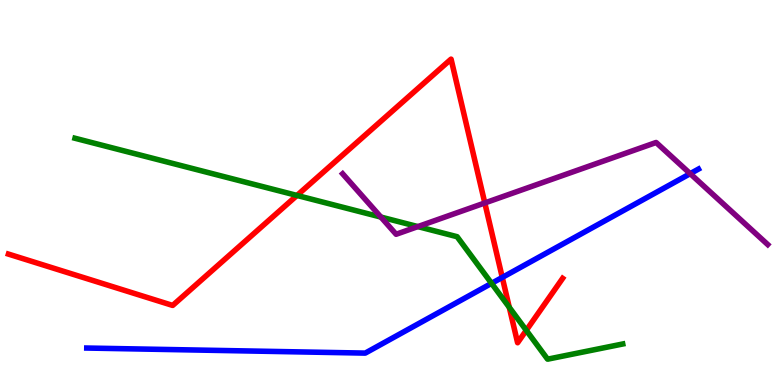[{'lines': ['blue', 'red'], 'intersections': [{'x': 6.48, 'y': 2.79}]}, {'lines': ['green', 'red'], 'intersections': [{'x': 3.83, 'y': 4.92}, {'x': 6.57, 'y': 2.02}, {'x': 6.79, 'y': 1.42}]}, {'lines': ['purple', 'red'], 'intersections': [{'x': 6.26, 'y': 4.73}]}, {'lines': ['blue', 'green'], 'intersections': [{'x': 6.34, 'y': 2.64}]}, {'lines': ['blue', 'purple'], 'intersections': [{'x': 8.91, 'y': 5.49}]}, {'lines': ['green', 'purple'], 'intersections': [{'x': 4.91, 'y': 4.36}, {'x': 5.39, 'y': 4.11}]}]